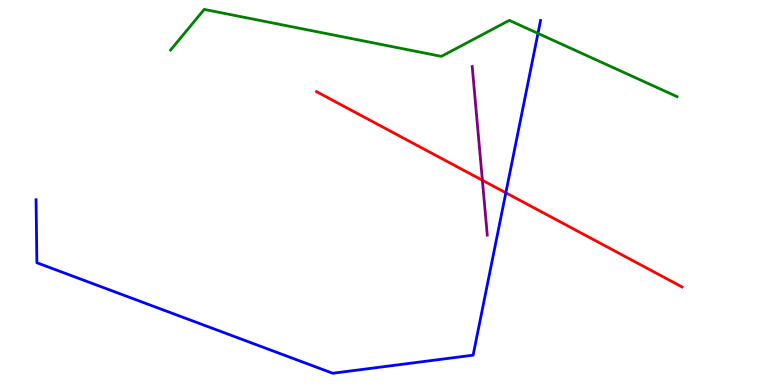[{'lines': ['blue', 'red'], 'intersections': [{'x': 6.53, 'y': 4.99}]}, {'lines': ['green', 'red'], 'intersections': []}, {'lines': ['purple', 'red'], 'intersections': [{'x': 6.22, 'y': 5.32}]}, {'lines': ['blue', 'green'], 'intersections': [{'x': 6.94, 'y': 9.13}]}, {'lines': ['blue', 'purple'], 'intersections': []}, {'lines': ['green', 'purple'], 'intersections': []}]